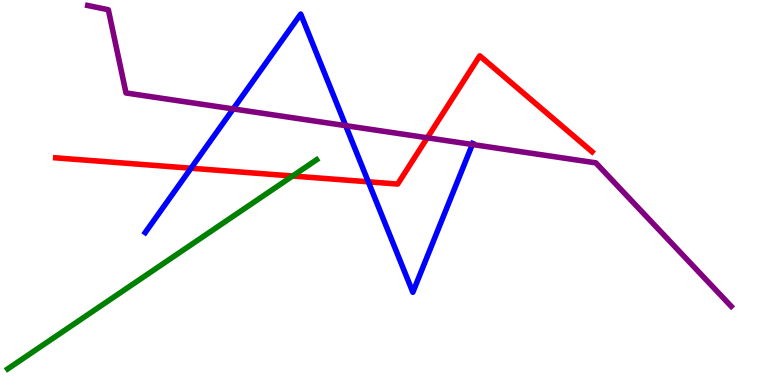[{'lines': ['blue', 'red'], 'intersections': [{'x': 2.46, 'y': 5.63}, {'x': 4.75, 'y': 5.28}]}, {'lines': ['green', 'red'], 'intersections': [{'x': 3.78, 'y': 5.43}]}, {'lines': ['purple', 'red'], 'intersections': [{'x': 5.51, 'y': 6.42}]}, {'lines': ['blue', 'green'], 'intersections': []}, {'lines': ['blue', 'purple'], 'intersections': [{'x': 3.01, 'y': 7.17}, {'x': 4.46, 'y': 6.74}, {'x': 6.09, 'y': 6.25}]}, {'lines': ['green', 'purple'], 'intersections': []}]